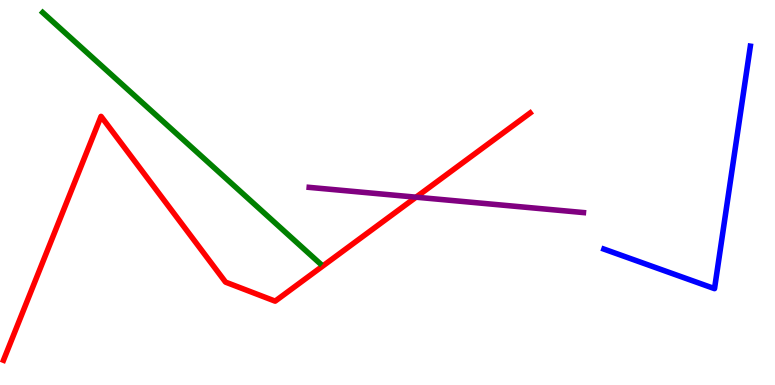[{'lines': ['blue', 'red'], 'intersections': []}, {'lines': ['green', 'red'], 'intersections': []}, {'lines': ['purple', 'red'], 'intersections': [{'x': 5.37, 'y': 4.88}]}, {'lines': ['blue', 'green'], 'intersections': []}, {'lines': ['blue', 'purple'], 'intersections': []}, {'lines': ['green', 'purple'], 'intersections': []}]